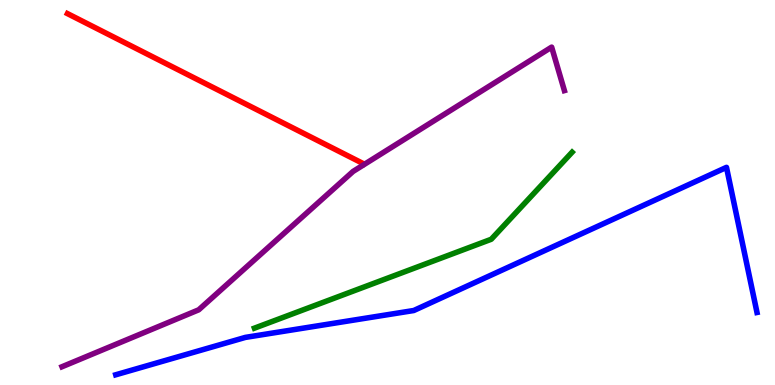[{'lines': ['blue', 'red'], 'intersections': []}, {'lines': ['green', 'red'], 'intersections': []}, {'lines': ['purple', 'red'], 'intersections': []}, {'lines': ['blue', 'green'], 'intersections': []}, {'lines': ['blue', 'purple'], 'intersections': []}, {'lines': ['green', 'purple'], 'intersections': []}]